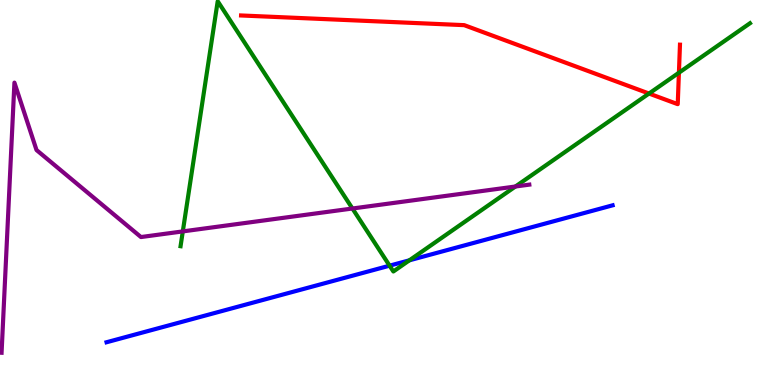[{'lines': ['blue', 'red'], 'intersections': []}, {'lines': ['green', 'red'], 'intersections': [{'x': 8.37, 'y': 7.57}, {'x': 8.76, 'y': 8.11}]}, {'lines': ['purple', 'red'], 'intersections': []}, {'lines': ['blue', 'green'], 'intersections': [{'x': 5.03, 'y': 3.1}, {'x': 5.28, 'y': 3.24}]}, {'lines': ['blue', 'purple'], 'intersections': []}, {'lines': ['green', 'purple'], 'intersections': [{'x': 2.36, 'y': 3.99}, {'x': 4.55, 'y': 4.58}, {'x': 6.65, 'y': 5.16}]}]